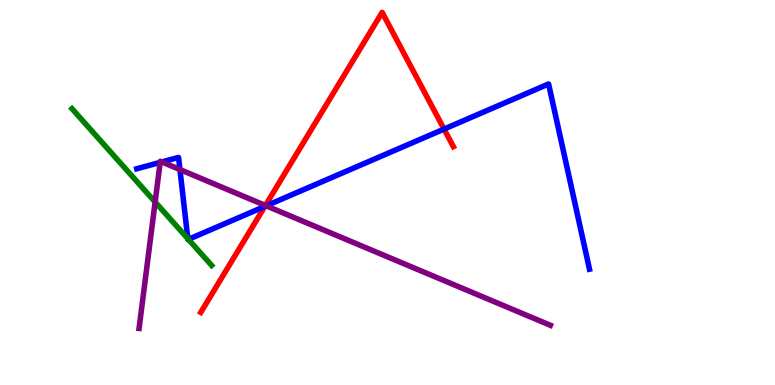[{'lines': ['blue', 'red'], 'intersections': [{'x': 3.42, 'y': 4.64}, {'x': 5.73, 'y': 6.65}]}, {'lines': ['green', 'red'], 'intersections': []}, {'lines': ['purple', 'red'], 'intersections': [{'x': 3.42, 'y': 4.66}]}, {'lines': ['blue', 'green'], 'intersections': [{'x': 2.42, 'y': 3.8}, {'x': 2.43, 'y': 3.78}]}, {'lines': ['blue', 'purple'], 'intersections': [{'x': 2.07, 'y': 5.78}, {'x': 2.09, 'y': 5.79}, {'x': 2.32, 'y': 5.6}, {'x': 3.43, 'y': 4.65}]}, {'lines': ['green', 'purple'], 'intersections': [{'x': 2.0, 'y': 4.75}]}]